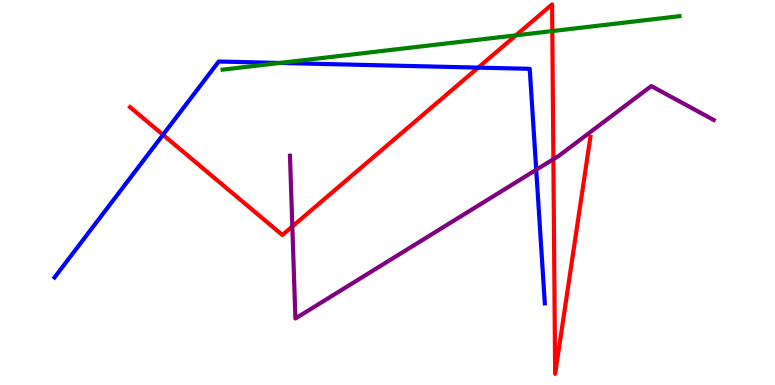[{'lines': ['blue', 'red'], 'intersections': [{'x': 2.1, 'y': 6.5}, {'x': 6.17, 'y': 8.24}]}, {'lines': ['green', 'red'], 'intersections': [{'x': 6.66, 'y': 9.08}, {'x': 7.13, 'y': 9.19}]}, {'lines': ['purple', 'red'], 'intersections': [{'x': 3.77, 'y': 4.12}, {'x': 7.14, 'y': 5.87}]}, {'lines': ['blue', 'green'], 'intersections': [{'x': 3.61, 'y': 8.36}]}, {'lines': ['blue', 'purple'], 'intersections': [{'x': 6.92, 'y': 5.59}]}, {'lines': ['green', 'purple'], 'intersections': []}]